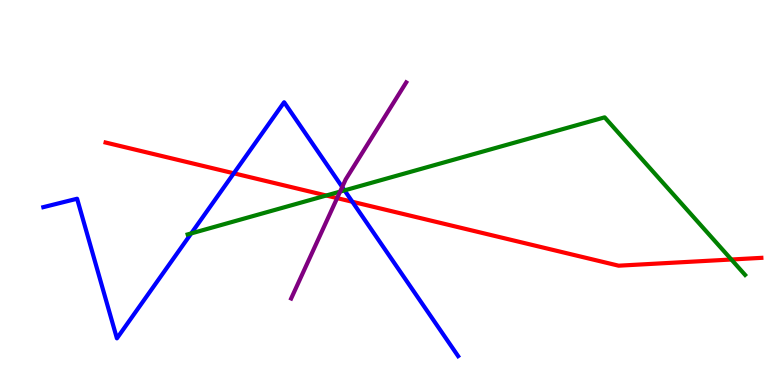[{'lines': ['blue', 'red'], 'intersections': [{'x': 3.02, 'y': 5.5}, {'x': 4.55, 'y': 4.76}]}, {'lines': ['green', 'red'], 'intersections': [{'x': 4.21, 'y': 4.92}, {'x': 9.44, 'y': 3.26}]}, {'lines': ['purple', 'red'], 'intersections': [{'x': 4.35, 'y': 4.85}]}, {'lines': ['blue', 'green'], 'intersections': [{'x': 2.47, 'y': 3.94}, {'x': 4.45, 'y': 5.06}]}, {'lines': ['blue', 'purple'], 'intersections': [{'x': 4.42, 'y': 5.14}]}, {'lines': ['green', 'purple'], 'intersections': [{'x': 4.39, 'y': 5.02}]}]